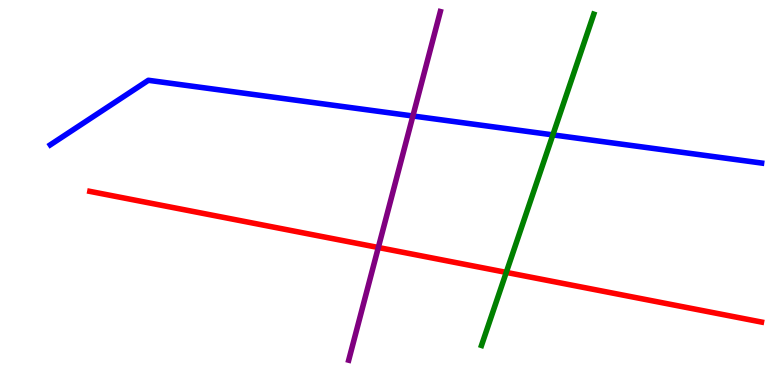[{'lines': ['blue', 'red'], 'intersections': []}, {'lines': ['green', 'red'], 'intersections': [{'x': 6.53, 'y': 2.92}]}, {'lines': ['purple', 'red'], 'intersections': [{'x': 4.88, 'y': 3.57}]}, {'lines': ['blue', 'green'], 'intersections': [{'x': 7.13, 'y': 6.5}]}, {'lines': ['blue', 'purple'], 'intersections': [{'x': 5.33, 'y': 6.99}]}, {'lines': ['green', 'purple'], 'intersections': []}]